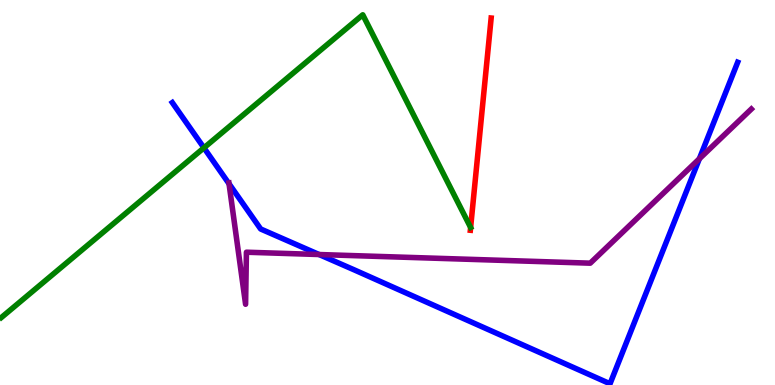[{'lines': ['blue', 'red'], 'intersections': []}, {'lines': ['green', 'red'], 'intersections': [{'x': 6.07, 'y': 4.09}]}, {'lines': ['purple', 'red'], 'intersections': []}, {'lines': ['blue', 'green'], 'intersections': [{'x': 2.63, 'y': 6.16}]}, {'lines': ['blue', 'purple'], 'intersections': [{'x': 2.96, 'y': 5.23}, {'x': 4.12, 'y': 3.39}, {'x': 9.02, 'y': 5.88}]}, {'lines': ['green', 'purple'], 'intersections': []}]